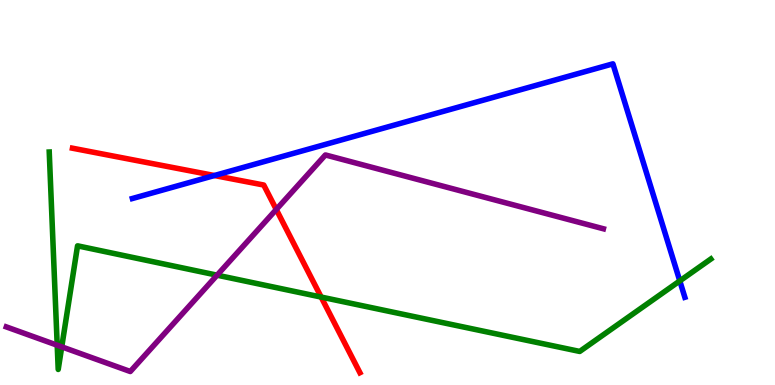[{'lines': ['blue', 'red'], 'intersections': [{'x': 2.77, 'y': 5.44}]}, {'lines': ['green', 'red'], 'intersections': [{'x': 4.14, 'y': 2.28}]}, {'lines': ['purple', 'red'], 'intersections': [{'x': 3.56, 'y': 4.56}]}, {'lines': ['blue', 'green'], 'intersections': [{'x': 8.77, 'y': 2.7}]}, {'lines': ['blue', 'purple'], 'intersections': []}, {'lines': ['green', 'purple'], 'intersections': [{'x': 0.738, 'y': 1.03}, {'x': 0.797, 'y': 0.991}, {'x': 2.8, 'y': 2.85}]}]